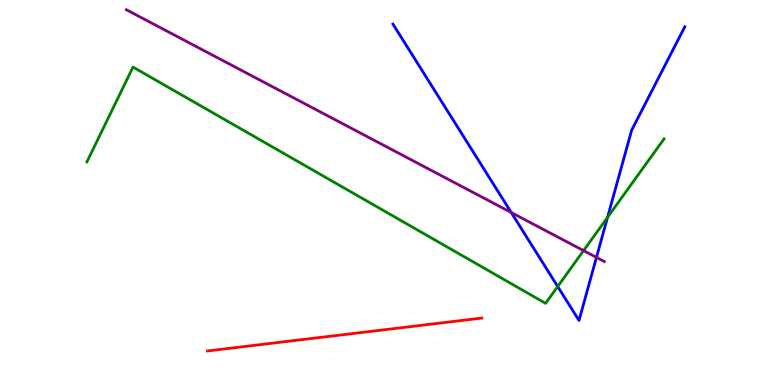[{'lines': ['blue', 'red'], 'intersections': []}, {'lines': ['green', 'red'], 'intersections': []}, {'lines': ['purple', 'red'], 'intersections': []}, {'lines': ['blue', 'green'], 'intersections': [{'x': 7.2, 'y': 2.56}, {'x': 7.84, 'y': 4.35}]}, {'lines': ['blue', 'purple'], 'intersections': [{'x': 6.6, 'y': 4.48}, {'x': 7.7, 'y': 3.31}]}, {'lines': ['green', 'purple'], 'intersections': [{'x': 7.53, 'y': 3.49}]}]